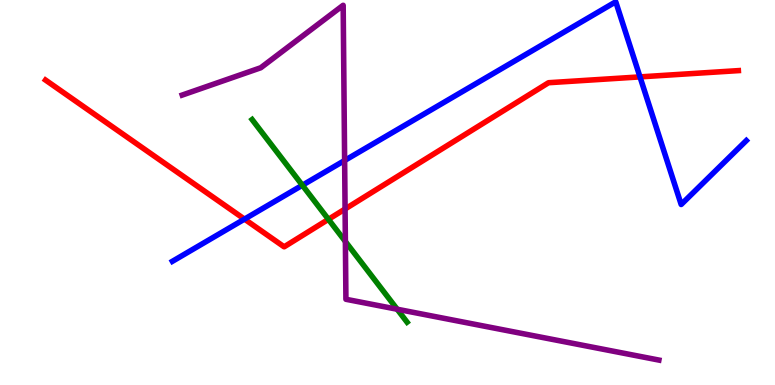[{'lines': ['blue', 'red'], 'intersections': [{'x': 3.15, 'y': 4.31}, {'x': 8.26, 'y': 8.0}]}, {'lines': ['green', 'red'], 'intersections': [{'x': 4.24, 'y': 4.3}]}, {'lines': ['purple', 'red'], 'intersections': [{'x': 4.45, 'y': 4.57}]}, {'lines': ['blue', 'green'], 'intersections': [{'x': 3.9, 'y': 5.19}]}, {'lines': ['blue', 'purple'], 'intersections': [{'x': 4.45, 'y': 5.83}]}, {'lines': ['green', 'purple'], 'intersections': [{'x': 4.46, 'y': 3.73}, {'x': 5.12, 'y': 1.97}]}]